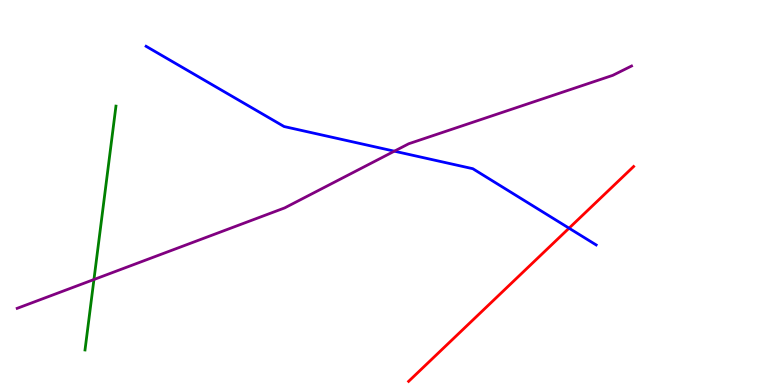[{'lines': ['blue', 'red'], 'intersections': [{'x': 7.34, 'y': 4.07}]}, {'lines': ['green', 'red'], 'intersections': []}, {'lines': ['purple', 'red'], 'intersections': []}, {'lines': ['blue', 'green'], 'intersections': []}, {'lines': ['blue', 'purple'], 'intersections': [{'x': 5.09, 'y': 6.07}]}, {'lines': ['green', 'purple'], 'intersections': [{'x': 1.21, 'y': 2.74}]}]